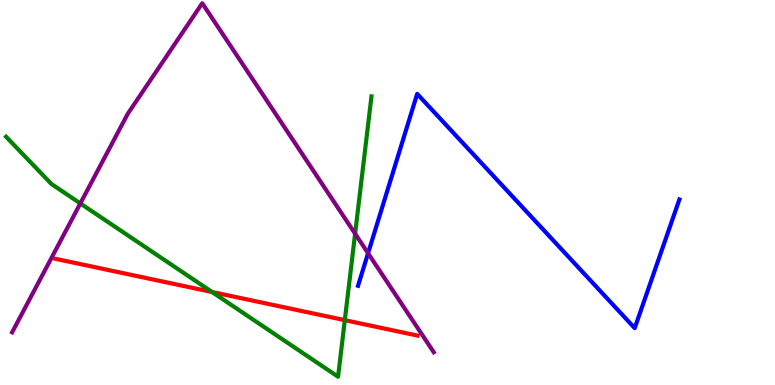[{'lines': ['blue', 'red'], 'intersections': []}, {'lines': ['green', 'red'], 'intersections': [{'x': 2.74, 'y': 2.42}, {'x': 4.45, 'y': 1.68}]}, {'lines': ['purple', 'red'], 'intersections': []}, {'lines': ['blue', 'green'], 'intersections': []}, {'lines': ['blue', 'purple'], 'intersections': [{'x': 4.75, 'y': 3.42}]}, {'lines': ['green', 'purple'], 'intersections': [{'x': 1.04, 'y': 4.72}, {'x': 4.58, 'y': 3.93}]}]